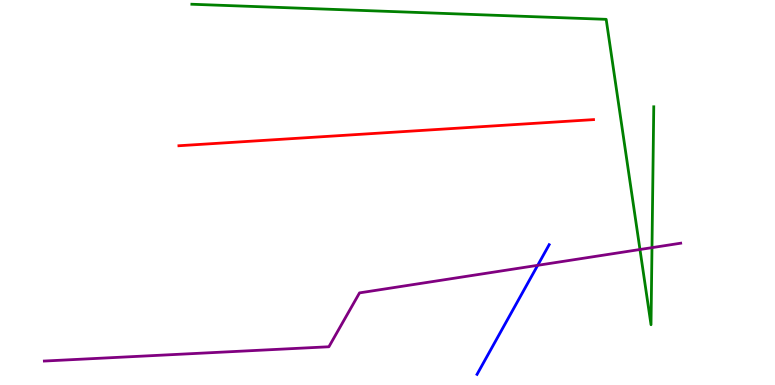[{'lines': ['blue', 'red'], 'intersections': []}, {'lines': ['green', 'red'], 'intersections': []}, {'lines': ['purple', 'red'], 'intersections': []}, {'lines': ['blue', 'green'], 'intersections': []}, {'lines': ['blue', 'purple'], 'intersections': [{'x': 6.94, 'y': 3.11}]}, {'lines': ['green', 'purple'], 'intersections': [{'x': 8.26, 'y': 3.52}, {'x': 8.41, 'y': 3.57}]}]